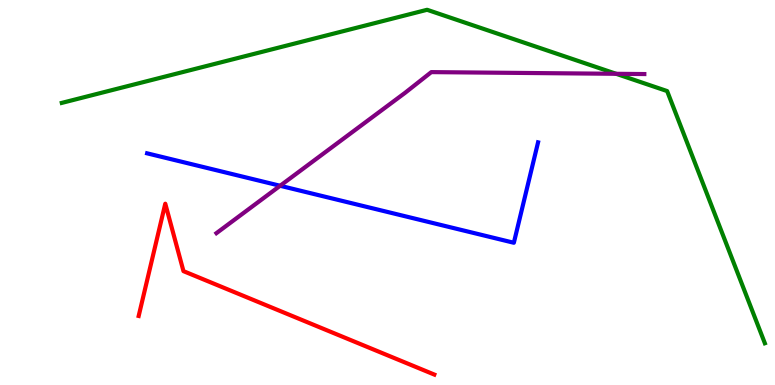[{'lines': ['blue', 'red'], 'intersections': []}, {'lines': ['green', 'red'], 'intersections': []}, {'lines': ['purple', 'red'], 'intersections': []}, {'lines': ['blue', 'green'], 'intersections': []}, {'lines': ['blue', 'purple'], 'intersections': [{'x': 3.61, 'y': 5.17}]}, {'lines': ['green', 'purple'], 'intersections': [{'x': 7.95, 'y': 8.08}]}]